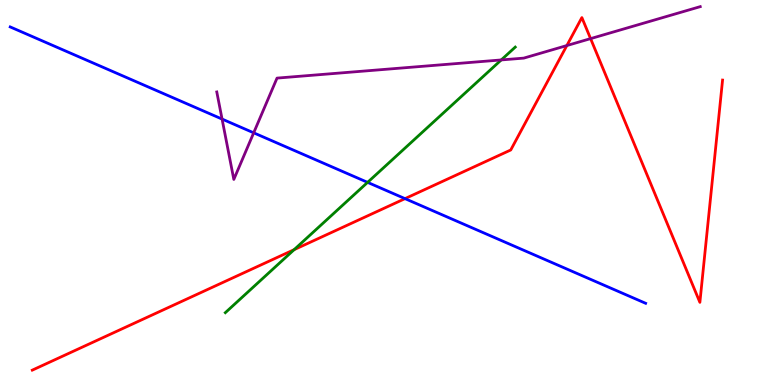[{'lines': ['blue', 'red'], 'intersections': [{'x': 5.23, 'y': 4.84}]}, {'lines': ['green', 'red'], 'intersections': [{'x': 3.8, 'y': 3.52}]}, {'lines': ['purple', 'red'], 'intersections': [{'x': 7.31, 'y': 8.82}, {'x': 7.62, 'y': 9.0}]}, {'lines': ['blue', 'green'], 'intersections': [{'x': 4.74, 'y': 5.26}]}, {'lines': ['blue', 'purple'], 'intersections': [{'x': 2.87, 'y': 6.91}, {'x': 3.27, 'y': 6.55}]}, {'lines': ['green', 'purple'], 'intersections': [{'x': 6.47, 'y': 8.44}]}]